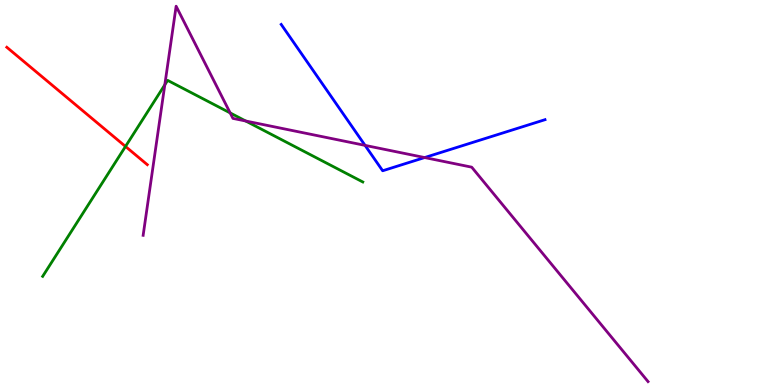[{'lines': ['blue', 'red'], 'intersections': []}, {'lines': ['green', 'red'], 'intersections': [{'x': 1.62, 'y': 6.2}]}, {'lines': ['purple', 'red'], 'intersections': []}, {'lines': ['blue', 'green'], 'intersections': []}, {'lines': ['blue', 'purple'], 'intersections': [{'x': 4.71, 'y': 6.22}, {'x': 5.48, 'y': 5.91}]}, {'lines': ['green', 'purple'], 'intersections': [{'x': 2.13, 'y': 7.8}, {'x': 2.97, 'y': 7.07}, {'x': 3.17, 'y': 6.86}]}]